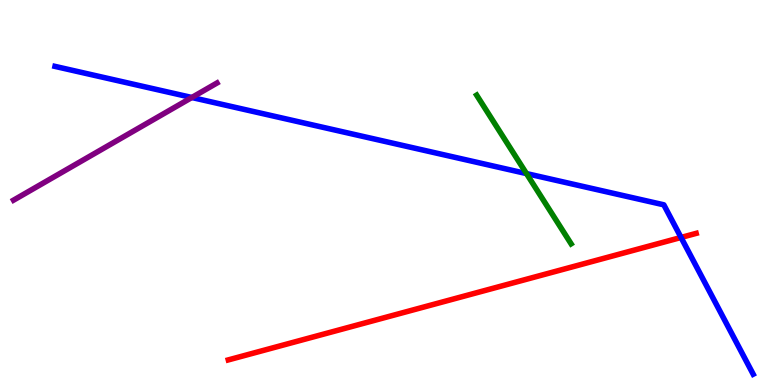[{'lines': ['blue', 'red'], 'intersections': [{'x': 8.79, 'y': 3.83}]}, {'lines': ['green', 'red'], 'intersections': []}, {'lines': ['purple', 'red'], 'intersections': []}, {'lines': ['blue', 'green'], 'intersections': [{'x': 6.79, 'y': 5.49}]}, {'lines': ['blue', 'purple'], 'intersections': [{'x': 2.48, 'y': 7.47}]}, {'lines': ['green', 'purple'], 'intersections': []}]